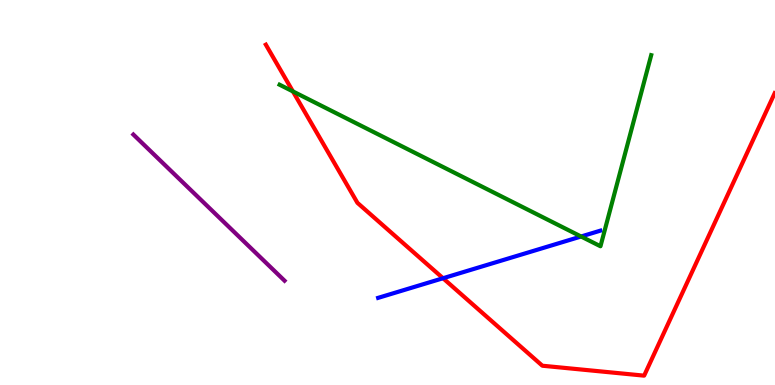[{'lines': ['blue', 'red'], 'intersections': [{'x': 5.72, 'y': 2.77}]}, {'lines': ['green', 'red'], 'intersections': [{'x': 3.78, 'y': 7.63}]}, {'lines': ['purple', 'red'], 'intersections': []}, {'lines': ['blue', 'green'], 'intersections': [{'x': 7.5, 'y': 3.86}]}, {'lines': ['blue', 'purple'], 'intersections': []}, {'lines': ['green', 'purple'], 'intersections': []}]